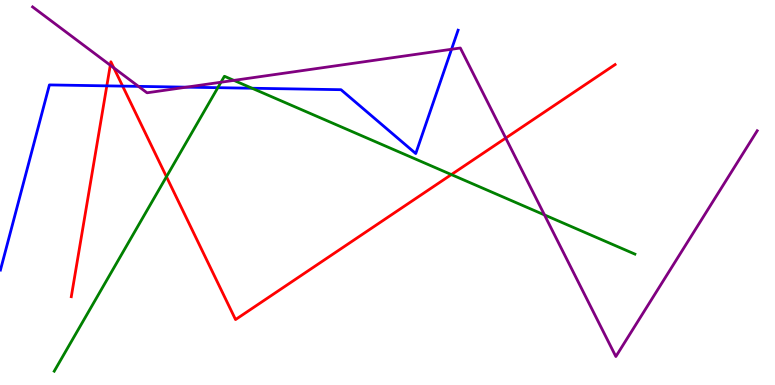[{'lines': ['blue', 'red'], 'intersections': [{'x': 1.38, 'y': 7.77}, {'x': 1.58, 'y': 7.76}]}, {'lines': ['green', 'red'], 'intersections': [{'x': 2.15, 'y': 5.41}, {'x': 5.82, 'y': 5.47}]}, {'lines': ['purple', 'red'], 'intersections': [{'x': 1.42, 'y': 8.31}, {'x': 1.47, 'y': 8.24}, {'x': 6.53, 'y': 6.41}]}, {'lines': ['blue', 'green'], 'intersections': [{'x': 2.81, 'y': 7.72}, {'x': 3.25, 'y': 7.71}]}, {'lines': ['blue', 'purple'], 'intersections': [{'x': 1.79, 'y': 7.76}, {'x': 2.41, 'y': 7.74}, {'x': 5.83, 'y': 8.72}]}, {'lines': ['green', 'purple'], 'intersections': [{'x': 2.85, 'y': 7.86}, {'x': 3.02, 'y': 7.91}, {'x': 7.03, 'y': 4.42}]}]